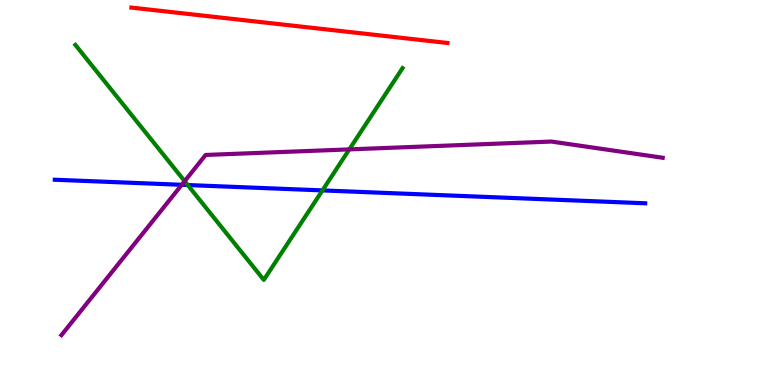[{'lines': ['blue', 'red'], 'intersections': []}, {'lines': ['green', 'red'], 'intersections': []}, {'lines': ['purple', 'red'], 'intersections': []}, {'lines': ['blue', 'green'], 'intersections': [{'x': 2.42, 'y': 5.19}, {'x': 4.16, 'y': 5.05}]}, {'lines': ['blue', 'purple'], 'intersections': [{'x': 2.35, 'y': 5.2}]}, {'lines': ['green', 'purple'], 'intersections': [{'x': 2.38, 'y': 5.29}, {'x': 4.51, 'y': 6.12}]}]